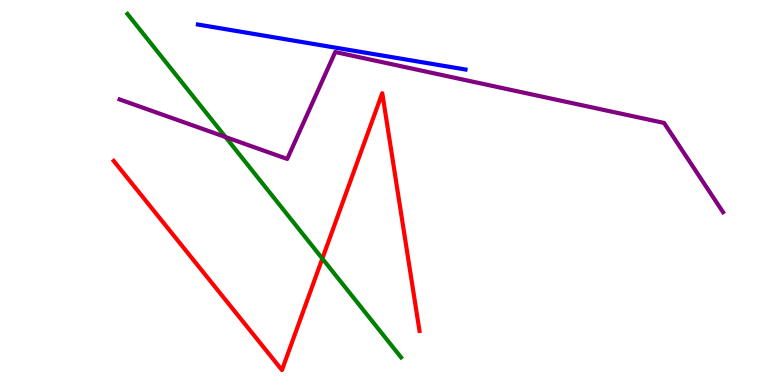[{'lines': ['blue', 'red'], 'intersections': []}, {'lines': ['green', 'red'], 'intersections': [{'x': 4.16, 'y': 3.28}]}, {'lines': ['purple', 'red'], 'intersections': []}, {'lines': ['blue', 'green'], 'intersections': []}, {'lines': ['blue', 'purple'], 'intersections': []}, {'lines': ['green', 'purple'], 'intersections': [{'x': 2.91, 'y': 6.44}]}]